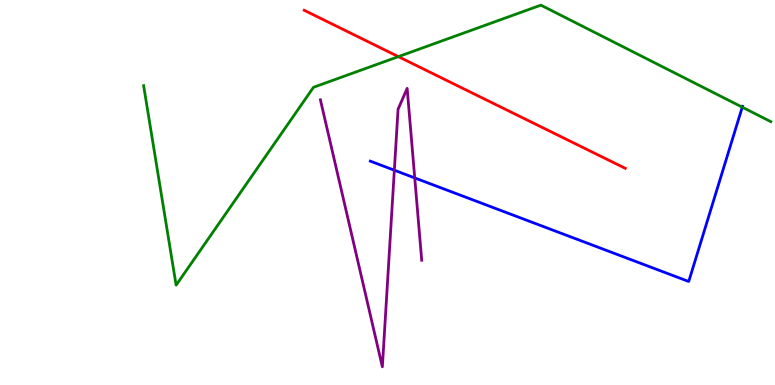[{'lines': ['blue', 'red'], 'intersections': []}, {'lines': ['green', 'red'], 'intersections': [{'x': 5.14, 'y': 8.53}]}, {'lines': ['purple', 'red'], 'intersections': []}, {'lines': ['blue', 'green'], 'intersections': [{'x': 9.58, 'y': 7.22}]}, {'lines': ['blue', 'purple'], 'intersections': [{'x': 5.09, 'y': 5.58}, {'x': 5.35, 'y': 5.38}]}, {'lines': ['green', 'purple'], 'intersections': []}]